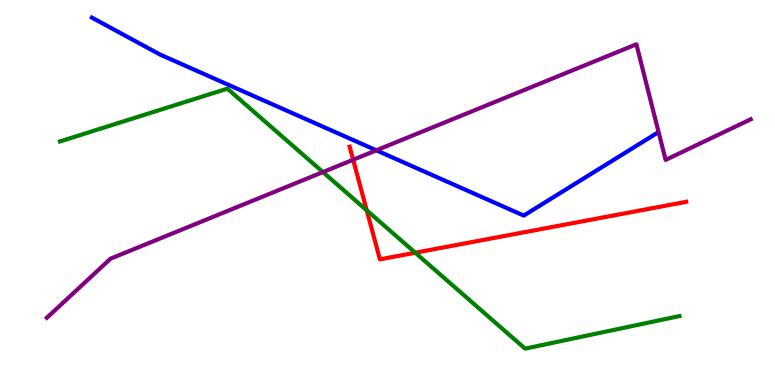[{'lines': ['blue', 'red'], 'intersections': []}, {'lines': ['green', 'red'], 'intersections': [{'x': 4.73, 'y': 4.54}, {'x': 5.36, 'y': 3.44}]}, {'lines': ['purple', 'red'], 'intersections': [{'x': 4.56, 'y': 5.85}]}, {'lines': ['blue', 'green'], 'intersections': []}, {'lines': ['blue', 'purple'], 'intersections': [{'x': 4.86, 'y': 6.1}]}, {'lines': ['green', 'purple'], 'intersections': [{'x': 4.17, 'y': 5.53}]}]